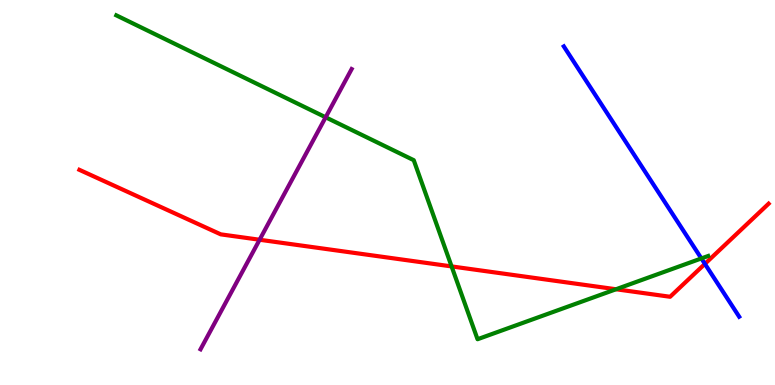[{'lines': ['blue', 'red'], 'intersections': [{'x': 9.1, 'y': 3.15}]}, {'lines': ['green', 'red'], 'intersections': [{'x': 5.83, 'y': 3.08}, {'x': 7.95, 'y': 2.49}]}, {'lines': ['purple', 'red'], 'intersections': [{'x': 3.35, 'y': 3.77}]}, {'lines': ['blue', 'green'], 'intersections': [{'x': 9.05, 'y': 3.29}]}, {'lines': ['blue', 'purple'], 'intersections': []}, {'lines': ['green', 'purple'], 'intersections': [{'x': 4.2, 'y': 6.95}]}]